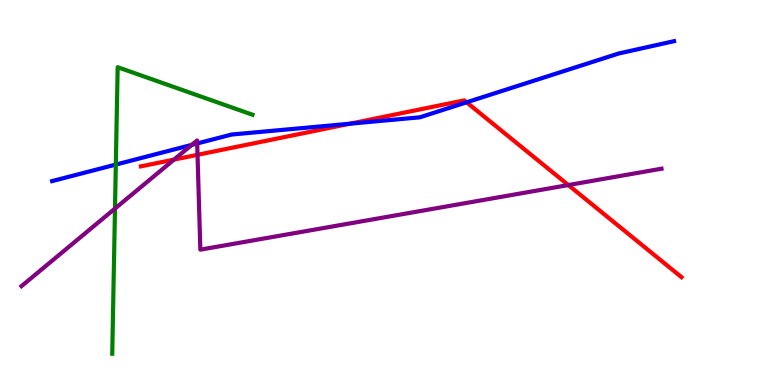[{'lines': ['blue', 'red'], 'intersections': [{'x': 4.52, 'y': 6.79}, {'x': 6.02, 'y': 7.34}]}, {'lines': ['green', 'red'], 'intersections': []}, {'lines': ['purple', 'red'], 'intersections': [{'x': 2.25, 'y': 5.85}, {'x': 2.55, 'y': 5.98}, {'x': 7.33, 'y': 5.19}]}, {'lines': ['blue', 'green'], 'intersections': [{'x': 1.49, 'y': 5.73}]}, {'lines': ['blue', 'purple'], 'intersections': [{'x': 2.47, 'y': 6.24}, {'x': 2.54, 'y': 6.27}]}, {'lines': ['green', 'purple'], 'intersections': [{'x': 1.48, 'y': 4.58}]}]